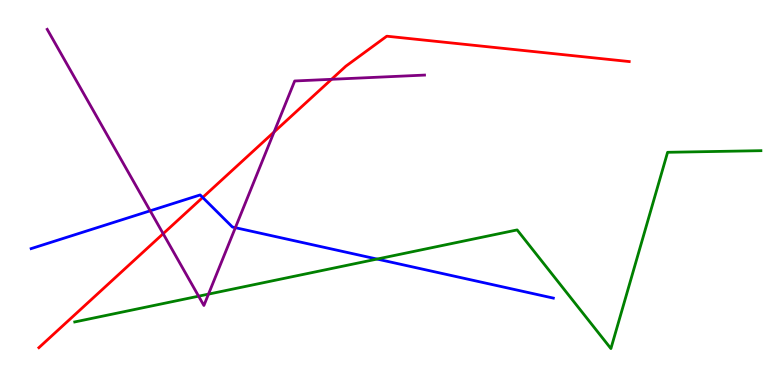[{'lines': ['blue', 'red'], 'intersections': [{'x': 2.62, 'y': 4.87}]}, {'lines': ['green', 'red'], 'intersections': []}, {'lines': ['purple', 'red'], 'intersections': [{'x': 2.11, 'y': 3.93}, {'x': 3.54, 'y': 6.57}, {'x': 4.28, 'y': 7.94}]}, {'lines': ['blue', 'green'], 'intersections': [{'x': 4.87, 'y': 3.27}]}, {'lines': ['blue', 'purple'], 'intersections': [{'x': 1.94, 'y': 4.52}, {'x': 3.04, 'y': 4.09}]}, {'lines': ['green', 'purple'], 'intersections': [{'x': 2.56, 'y': 2.31}, {'x': 2.69, 'y': 2.36}]}]